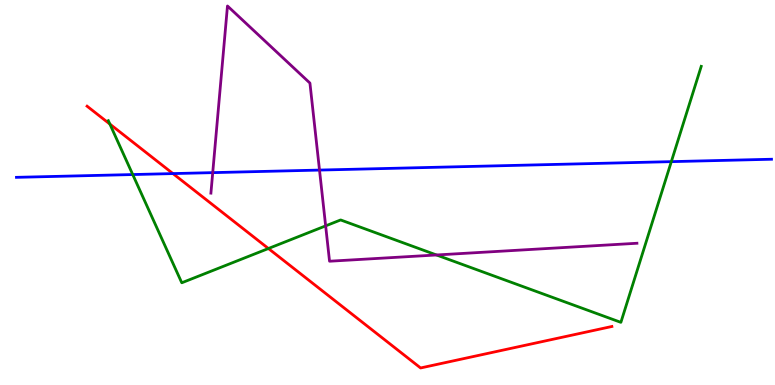[{'lines': ['blue', 'red'], 'intersections': [{'x': 2.23, 'y': 5.49}]}, {'lines': ['green', 'red'], 'intersections': [{'x': 1.42, 'y': 6.78}, {'x': 3.46, 'y': 3.55}]}, {'lines': ['purple', 'red'], 'intersections': []}, {'lines': ['blue', 'green'], 'intersections': [{'x': 1.71, 'y': 5.47}, {'x': 8.66, 'y': 5.8}]}, {'lines': ['blue', 'purple'], 'intersections': [{'x': 2.74, 'y': 5.52}, {'x': 4.12, 'y': 5.58}]}, {'lines': ['green', 'purple'], 'intersections': [{'x': 4.2, 'y': 4.13}, {'x': 5.63, 'y': 3.38}]}]